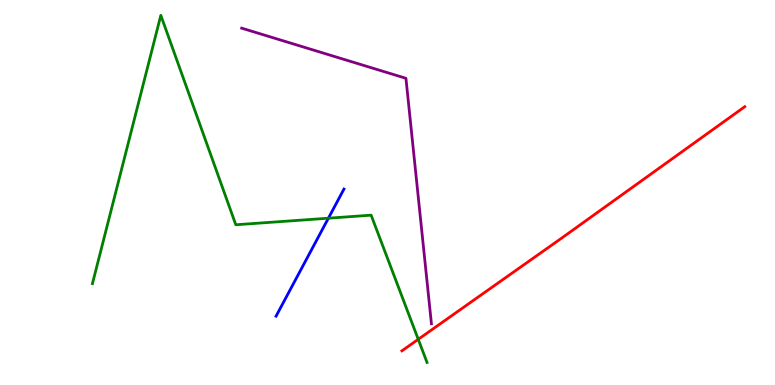[{'lines': ['blue', 'red'], 'intersections': []}, {'lines': ['green', 'red'], 'intersections': [{'x': 5.4, 'y': 1.19}]}, {'lines': ['purple', 'red'], 'intersections': []}, {'lines': ['blue', 'green'], 'intersections': [{'x': 4.24, 'y': 4.33}]}, {'lines': ['blue', 'purple'], 'intersections': []}, {'lines': ['green', 'purple'], 'intersections': []}]